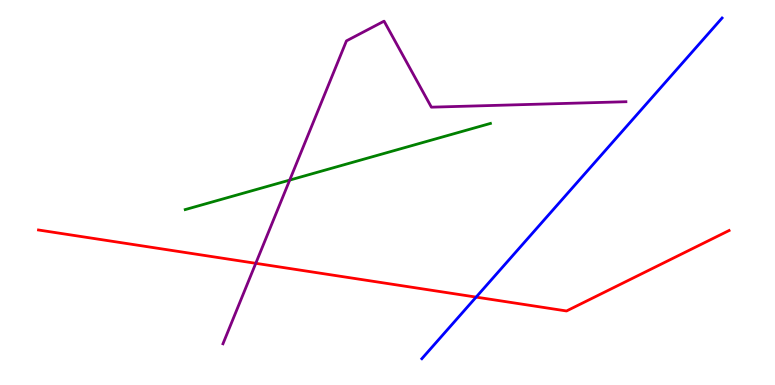[{'lines': ['blue', 'red'], 'intersections': [{'x': 6.14, 'y': 2.28}]}, {'lines': ['green', 'red'], 'intersections': []}, {'lines': ['purple', 'red'], 'intersections': [{'x': 3.3, 'y': 3.16}]}, {'lines': ['blue', 'green'], 'intersections': []}, {'lines': ['blue', 'purple'], 'intersections': []}, {'lines': ['green', 'purple'], 'intersections': [{'x': 3.74, 'y': 5.32}]}]